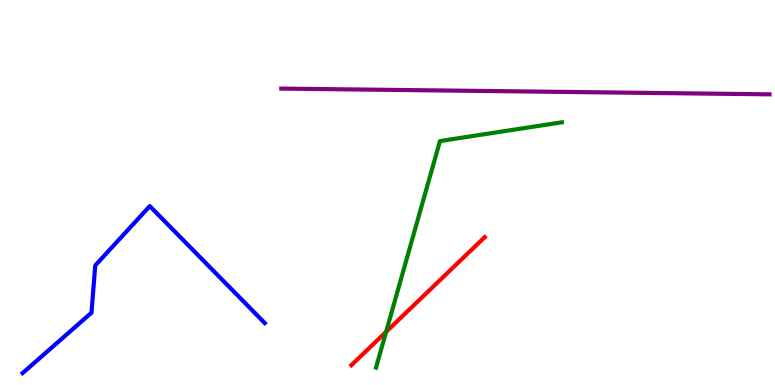[{'lines': ['blue', 'red'], 'intersections': []}, {'lines': ['green', 'red'], 'intersections': [{'x': 4.98, 'y': 1.38}]}, {'lines': ['purple', 'red'], 'intersections': []}, {'lines': ['blue', 'green'], 'intersections': []}, {'lines': ['blue', 'purple'], 'intersections': []}, {'lines': ['green', 'purple'], 'intersections': []}]